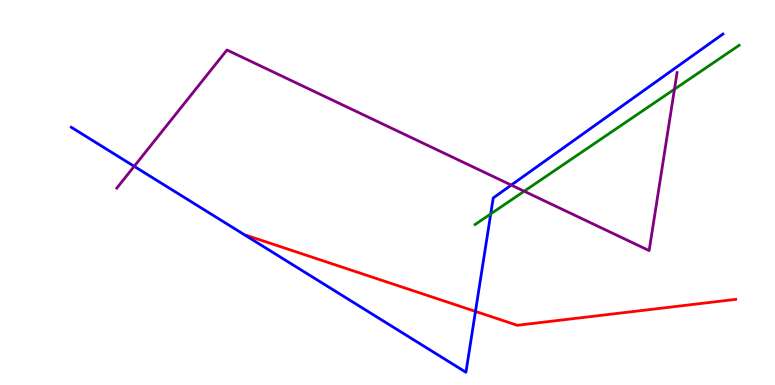[{'lines': ['blue', 'red'], 'intersections': [{'x': 6.14, 'y': 1.91}]}, {'lines': ['green', 'red'], 'intersections': []}, {'lines': ['purple', 'red'], 'intersections': []}, {'lines': ['blue', 'green'], 'intersections': [{'x': 6.33, 'y': 4.44}]}, {'lines': ['blue', 'purple'], 'intersections': [{'x': 1.73, 'y': 5.68}, {'x': 6.6, 'y': 5.19}]}, {'lines': ['green', 'purple'], 'intersections': [{'x': 6.76, 'y': 5.03}, {'x': 8.7, 'y': 7.68}]}]